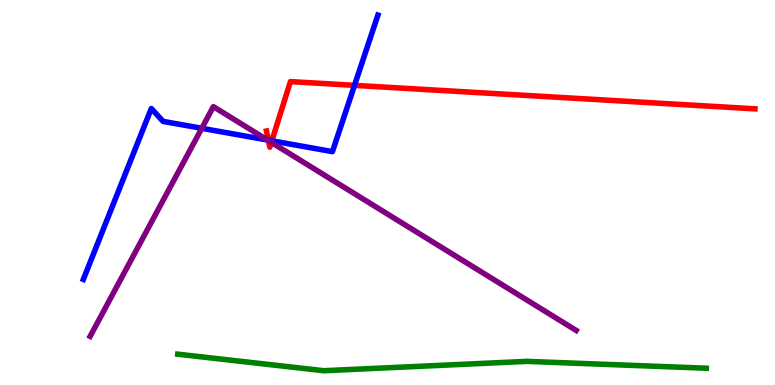[{'lines': ['blue', 'red'], 'intersections': [{'x': 3.46, 'y': 6.36}, {'x': 3.51, 'y': 6.34}, {'x': 4.57, 'y': 7.78}]}, {'lines': ['green', 'red'], 'intersections': []}, {'lines': ['purple', 'red'], 'intersections': [{'x': 3.46, 'y': 6.35}, {'x': 3.5, 'y': 6.3}]}, {'lines': ['blue', 'green'], 'intersections': []}, {'lines': ['blue', 'purple'], 'intersections': [{'x': 2.6, 'y': 6.67}, {'x': 3.45, 'y': 6.36}]}, {'lines': ['green', 'purple'], 'intersections': []}]